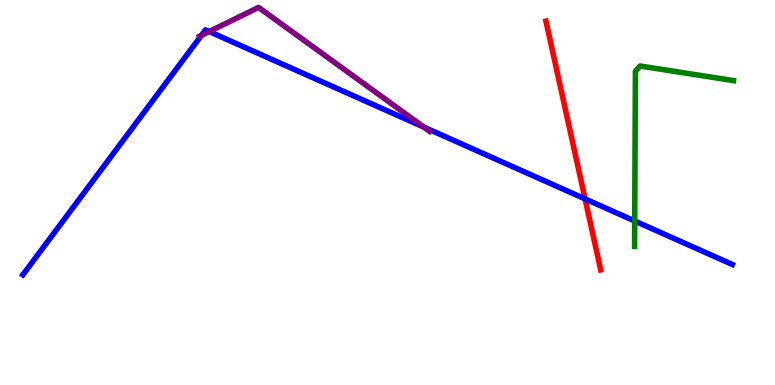[{'lines': ['blue', 'red'], 'intersections': [{'x': 7.55, 'y': 4.83}]}, {'lines': ['green', 'red'], 'intersections': []}, {'lines': ['purple', 'red'], 'intersections': []}, {'lines': ['blue', 'green'], 'intersections': [{'x': 8.19, 'y': 4.26}]}, {'lines': ['blue', 'purple'], 'intersections': [{'x': 2.6, 'y': 9.08}, {'x': 2.7, 'y': 9.18}, {'x': 5.47, 'y': 6.7}]}, {'lines': ['green', 'purple'], 'intersections': []}]